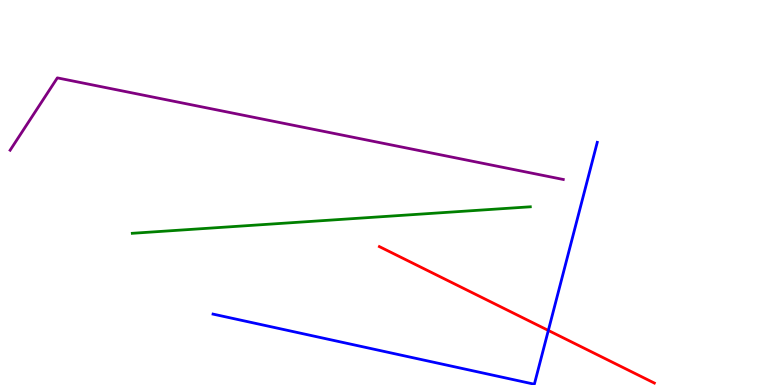[{'lines': ['blue', 'red'], 'intersections': [{'x': 7.08, 'y': 1.42}]}, {'lines': ['green', 'red'], 'intersections': []}, {'lines': ['purple', 'red'], 'intersections': []}, {'lines': ['blue', 'green'], 'intersections': []}, {'lines': ['blue', 'purple'], 'intersections': []}, {'lines': ['green', 'purple'], 'intersections': []}]